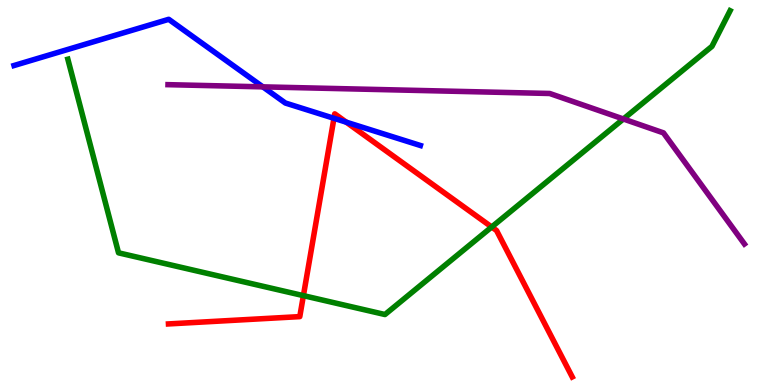[{'lines': ['blue', 'red'], 'intersections': [{'x': 4.31, 'y': 6.93}, {'x': 4.47, 'y': 6.83}]}, {'lines': ['green', 'red'], 'intersections': [{'x': 3.91, 'y': 2.32}, {'x': 6.34, 'y': 4.1}]}, {'lines': ['purple', 'red'], 'intersections': []}, {'lines': ['blue', 'green'], 'intersections': []}, {'lines': ['blue', 'purple'], 'intersections': [{'x': 3.39, 'y': 7.74}]}, {'lines': ['green', 'purple'], 'intersections': [{'x': 8.04, 'y': 6.91}]}]